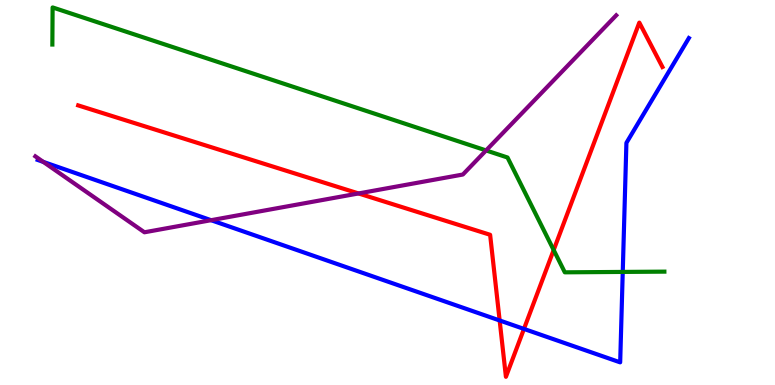[{'lines': ['blue', 'red'], 'intersections': [{'x': 6.45, 'y': 1.68}, {'x': 6.76, 'y': 1.46}]}, {'lines': ['green', 'red'], 'intersections': [{'x': 7.14, 'y': 3.51}]}, {'lines': ['purple', 'red'], 'intersections': [{'x': 4.63, 'y': 4.98}]}, {'lines': ['blue', 'green'], 'intersections': [{'x': 8.04, 'y': 2.94}]}, {'lines': ['blue', 'purple'], 'intersections': [{'x': 0.559, 'y': 5.79}, {'x': 2.72, 'y': 4.28}]}, {'lines': ['green', 'purple'], 'intersections': [{'x': 6.27, 'y': 6.09}]}]